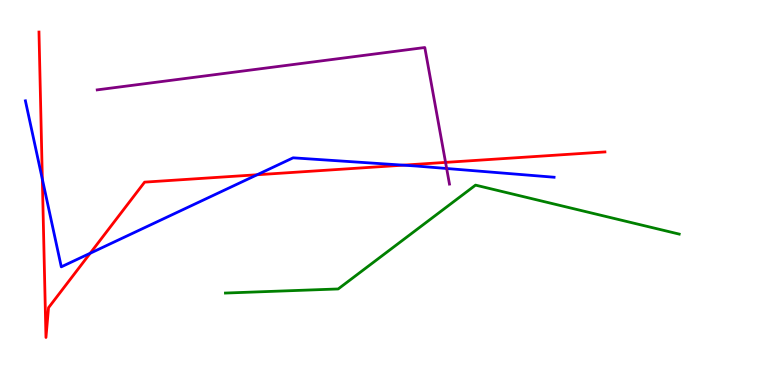[{'lines': ['blue', 'red'], 'intersections': [{'x': 0.546, 'y': 5.35}, {'x': 1.16, 'y': 3.42}, {'x': 3.32, 'y': 5.46}, {'x': 5.2, 'y': 5.71}]}, {'lines': ['green', 'red'], 'intersections': []}, {'lines': ['purple', 'red'], 'intersections': [{'x': 5.75, 'y': 5.78}]}, {'lines': ['blue', 'green'], 'intersections': []}, {'lines': ['blue', 'purple'], 'intersections': [{'x': 5.76, 'y': 5.62}]}, {'lines': ['green', 'purple'], 'intersections': []}]